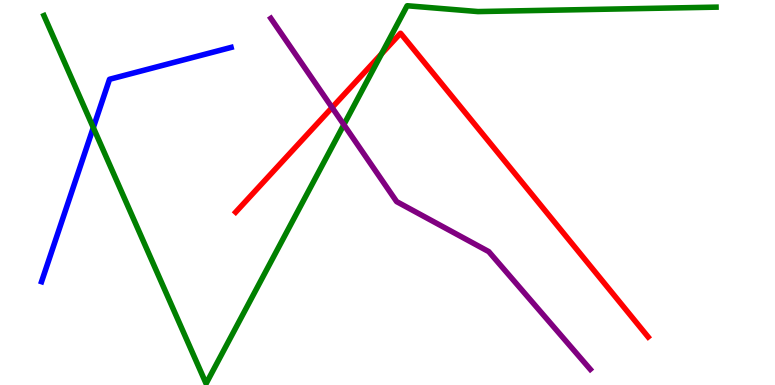[{'lines': ['blue', 'red'], 'intersections': []}, {'lines': ['green', 'red'], 'intersections': [{'x': 4.92, 'y': 8.6}]}, {'lines': ['purple', 'red'], 'intersections': [{'x': 4.28, 'y': 7.21}]}, {'lines': ['blue', 'green'], 'intersections': [{'x': 1.2, 'y': 6.69}]}, {'lines': ['blue', 'purple'], 'intersections': []}, {'lines': ['green', 'purple'], 'intersections': [{'x': 4.44, 'y': 6.76}]}]